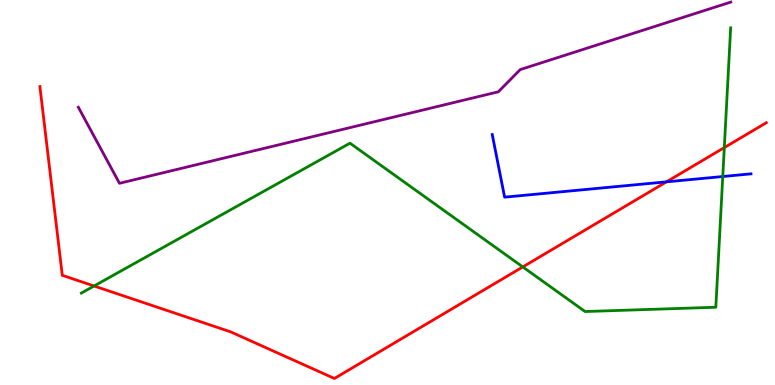[{'lines': ['blue', 'red'], 'intersections': [{'x': 8.6, 'y': 5.28}]}, {'lines': ['green', 'red'], 'intersections': [{'x': 1.21, 'y': 2.57}, {'x': 6.75, 'y': 3.07}, {'x': 9.35, 'y': 6.17}]}, {'lines': ['purple', 'red'], 'intersections': []}, {'lines': ['blue', 'green'], 'intersections': [{'x': 9.33, 'y': 5.42}]}, {'lines': ['blue', 'purple'], 'intersections': []}, {'lines': ['green', 'purple'], 'intersections': []}]